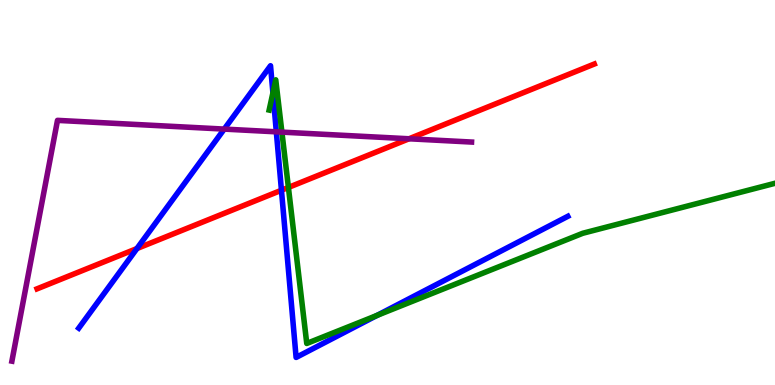[{'lines': ['blue', 'red'], 'intersections': [{'x': 1.77, 'y': 3.54}, {'x': 3.63, 'y': 5.06}]}, {'lines': ['green', 'red'], 'intersections': [{'x': 3.72, 'y': 5.13}]}, {'lines': ['purple', 'red'], 'intersections': [{'x': 5.28, 'y': 6.4}]}, {'lines': ['blue', 'green'], 'intersections': [{'x': 3.52, 'y': 7.59}, {'x': 4.86, 'y': 1.81}]}, {'lines': ['blue', 'purple'], 'intersections': [{'x': 2.89, 'y': 6.65}, {'x': 3.57, 'y': 6.58}]}, {'lines': ['green', 'purple'], 'intersections': [{'x': 3.64, 'y': 6.57}]}]